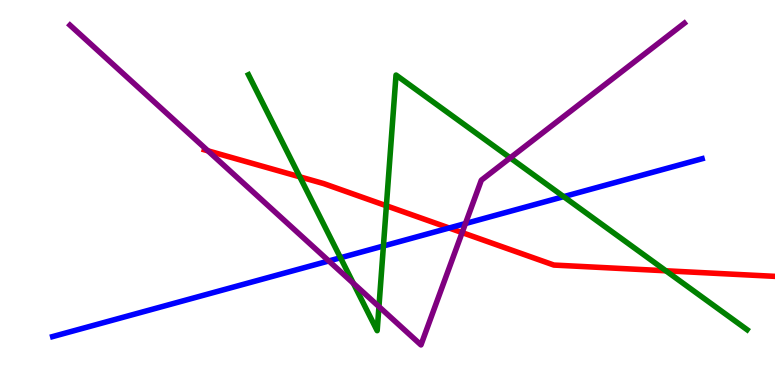[{'lines': ['blue', 'red'], 'intersections': [{'x': 5.8, 'y': 4.08}]}, {'lines': ['green', 'red'], 'intersections': [{'x': 3.87, 'y': 5.41}, {'x': 4.99, 'y': 4.66}, {'x': 8.59, 'y': 2.97}]}, {'lines': ['purple', 'red'], 'intersections': [{'x': 2.68, 'y': 6.08}, {'x': 5.96, 'y': 3.96}]}, {'lines': ['blue', 'green'], 'intersections': [{'x': 4.39, 'y': 3.31}, {'x': 4.95, 'y': 3.61}, {'x': 7.27, 'y': 4.89}]}, {'lines': ['blue', 'purple'], 'intersections': [{'x': 4.24, 'y': 3.22}, {'x': 6.01, 'y': 4.19}]}, {'lines': ['green', 'purple'], 'intersections': [{'x': 4.56, 'y': 2.64}, {'x': 4.89, 'y': 2.04}, {'x': 6.58, 'y': 5.9}]}]